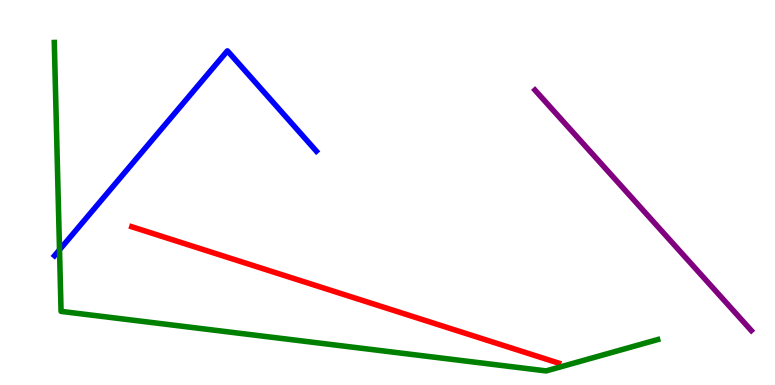[{'lines': ['blue', 'red'], 'intersections': []}, {'lines': ['green', 'red'], 'intersections': []}, {'lines': ['purple', 'red'], 'intersections': []}, {'lines': ['blue', 'green'], 'intersections': [{'x': 0.768, 'y': 3.51}]}, {'lines': ['blue', 'purple'], 'intersections': []}, {'lines': ['green', 'purple'], 'intersections': []}]